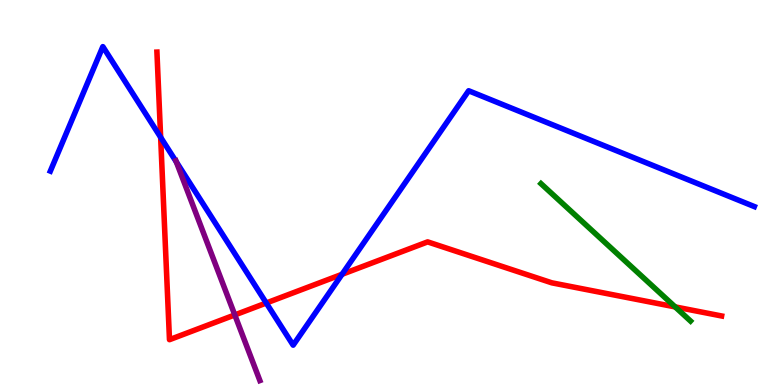[{'lines': ['blue', 'red'], 'intersections': [{'x': 2.07, 'y': 6.43}, {'x': 3.44, 'y': 2.13}, {'x': 4.41, 'y': 2.87}]}, {'lines': ['green', 'red'], 'intersections': [{'x': 8.71, 'y': 2.03}]}, {'lines': ['purple', 'red'], 'intersections': [{'x': 3.03, 'y': 1.82}]}, {'lines': ['blue', 'green'], 'intersections': []}, {'lines': ['blue', 'purple'], 'intersections': [{'x': 2.28, 'y': 5.79}]}, {'lines': ['green', 'purple'], 'intersections': []}]